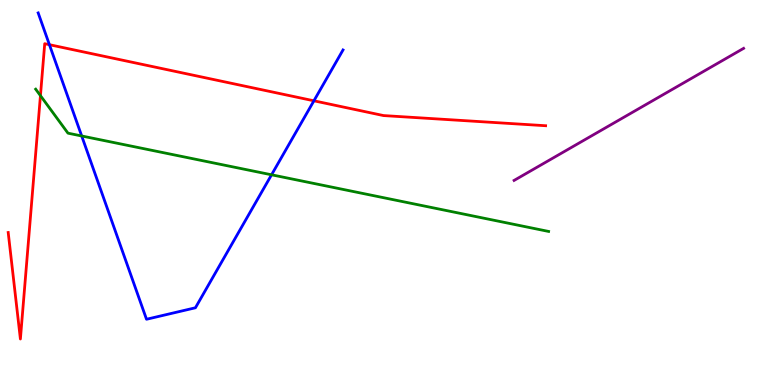[{'lines': ['blue', 'red'], 'intersections': [{'x': 0.638, 'y': 8.84}, {'x': 4.05, 'y': 7.38}]}, {'lines': ['green', 'red'], 'intersections': [{'x': 0.522, 'y': 7.52}]}, {'lines': ['purple', 'red'], 'intersections': []}, {'lines': ['blue', 'green'], 'intersections': [{'x': 1.05, 'y': 6.47}, {'x': 3.5, 'y': 5.46}]}, {'lines': ['blue', 'purple'], 'intersections': []}, {'lines': ['green', 'purple'], 'intersections': []}]